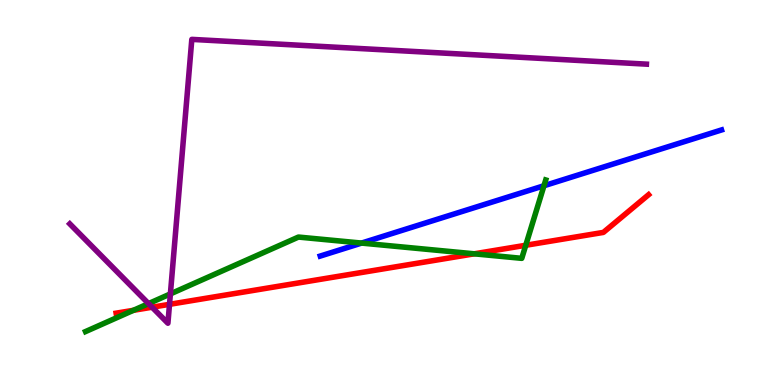[{'lines': ['blue', 'red'], 'intersections': []}, {'lines': ['green', 'red'], 'intersections': [{'x': 1.72, 'y': 1.94}, {'x': 6.12, 'y': 3.41}, {'x': 6.78, 'y': 3.63}]}, {'lines': ['purple', 'red'], 'intersections': [{'x': 1.96, 'y': 2.02}, {'x': 2.19, 'y': 2.1}]}, {'lines': ['blue', 'green'], 'intersections': [{'x': 4.67, 'y': 3.69}, {'x': 7.02, 'y': 5.18}]}, {'lines': ['blue', 'purple'], 'intersections': []}, {'lines': ['green', 'purple'], 'intersections': [{'x': 1.92, 'y': 2.11}, {'x': 2.2, 'y': 2.37}]}]